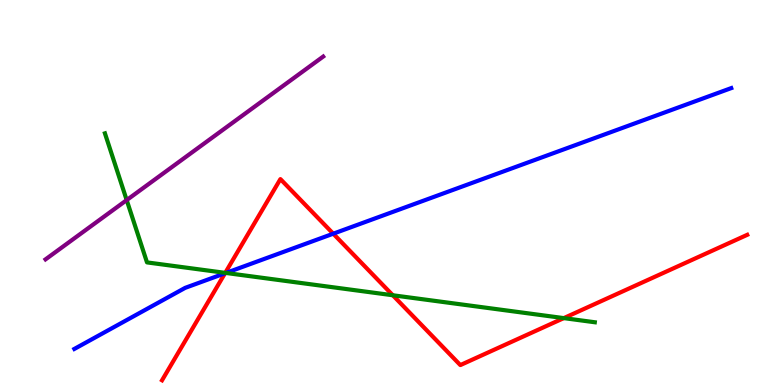[{'lines': ['blue', 'red'], 'intersections': [{'x': 2.9, 'y': 2.9}, {'x': 4.3, 'y': 3.93}]}, {'lines': ['green', 'red'], 'intersections': [{'x': 2.91, 'y': 2.91}, {'x': 5.07, 'y': 2.33}, {'x': 7.27, 'y': 1.74}]}, {'lines': ['purple', 'red'], 'intersections': []}, {'lines': ['blue', 'green'], 'intersections': [{'x': 2.92, 'y': 2.91}]}, {'lines': ['blue', 'purple'], 'intersections': []}, {'lines': ['green', 'purple'], 'intersections': [{'x': 1.63, 'y': 4.8}]}]